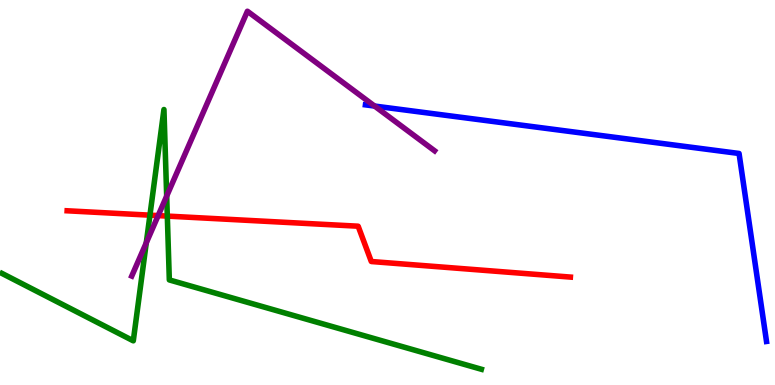[{'lines': ['blue', 'red'], 'intersections': []}, {'lines': ['green', 'red'], 'intersections': [{'x': 1.93, 'y': 4.41}, {'x': 2.16, 'y': 4.39}]}, {'lines': ['purple', 'red'], 'intersections': [{'x': 2.04, 'y': 4.4}]}, {'lines': ['blue', 'green'], 'intersections': []}, {'lines': ['blue', 'purple'], 'intersections': [{'x': 4.83, 'y': 7.25}]}, {'lines': ['green', 'purple'], 'intersections': [{'x': 1.89, 'y': 3.69}, {'x': 2.15, 'y': 4.91}]}]